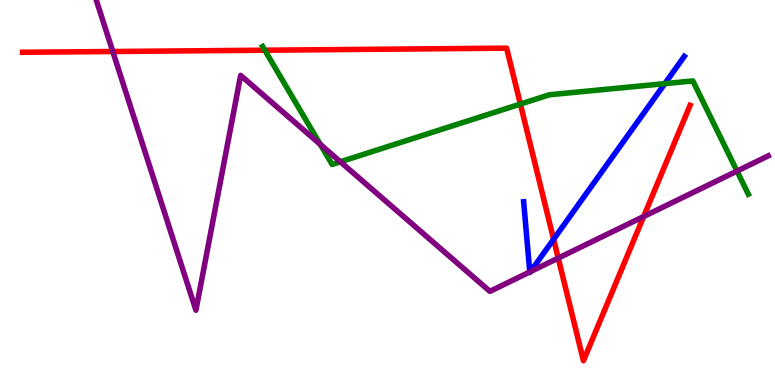[{'lines': ['blue', 'red'], 'intersections': [{'x': 7.14, 'y': 3.79}]}, {'lines': ['green', 'red'], 'intersections': [{'x': 3.42, 'y': 8.7}, {'x': 6.71, 'y': 7.3}]}, {'lines': ['purple', 'red'], 'intersections': [{'x': 1.46, 'y': 8.66}, {'x': 7.2, 'y': 3.3}, {'x': 8.31, 'y': 4.38}]}, {'lines': ['blue', 'green'], 'intersections': [{'x': 8.58, 'y': 7.83}]}, {'lines': ['blue', 'purple'], 'intersections': [{'x': 6.84, 'y': 2.94}, {'x': 6.85, 'y': 2.95}]}, {'lines': ['green', 'purple'], 'intersections': [{'x': 4.13, 'y': 6.25}, {'x': 4.39, 'y': 5.8}, {'x': 9.51, 'y': 5.56}]}]